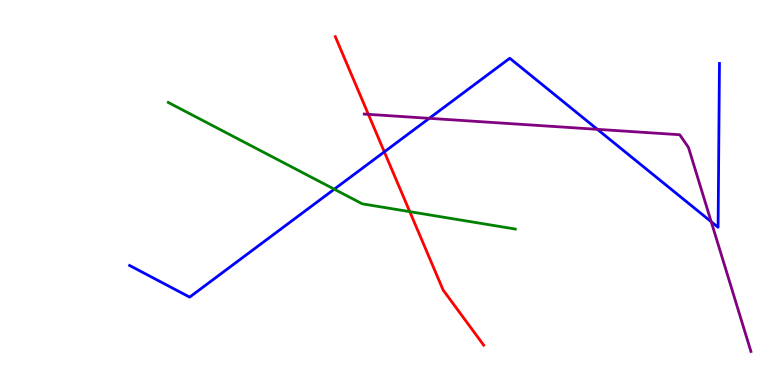[{'lines': ['blue', 'red'], 'intersections': [{'x': 4.96, 'y': 6.06}]}, {'lines': ['green', 'red'], 'intersections': [{'x': 5.29, 'y': 4.5}]}, {'lines': ['purple', 'red'], 'intersections': [{'x': 4.75, 'y': 7.03}]}, {'lines': ['blue', 'green'], 'intersections': [{'x': 4.31, 'y': 5.09}]}, {'lines': ['blue', 'purple'], 'intersections': [{'x': 5.54, 'y': 6.93}, {'x': 7.71, 'y': 6.64}, {'x': 9.18, 'y': 4.24}]}, {'lines': ['green', 'purple'], 'intersections': []}]